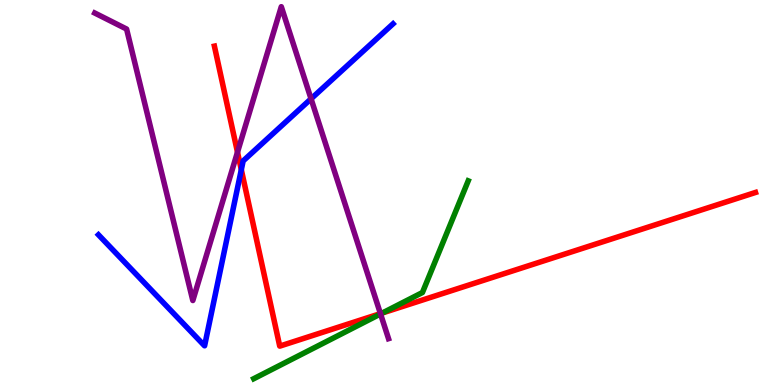[{'lines': ['blue', 'red'], 'intersections': [{'x': 3.11, 'y': 5.59}]}, {'lines': ['green', 'red'], 'intersections': [{'x': 4.93, 'y': 1.87}]}, {'lines': ['purple', 'red'], 'intersections': [{'x': 3.06, 'y': 6.05}, {'x': 4.91, 'y': 1.85}]}, {'lines': ['blue', 'green'], 'intersections': []}, {'lines': ['blue', 'purple'], 'intersections': [{'x': 4.01, 'y': 7.43}]}, {'lines': ['green', 'purple'], 'intersections': [{'x': 4.91, 'y': 1.85}]}]